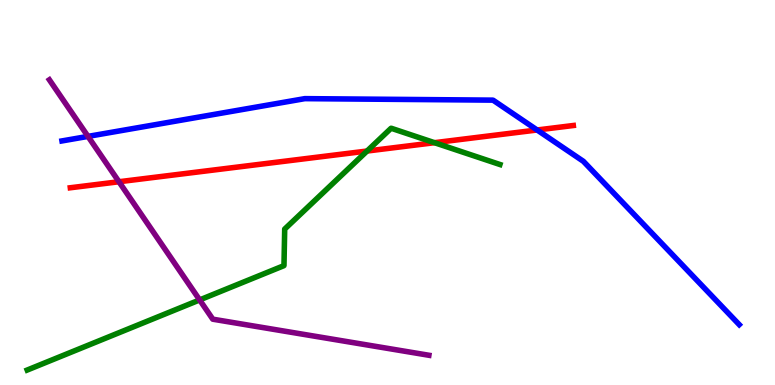[{'lines': ['blue', 'red'], 'intersections': [{'x': 6.93, 'y': 6.62}]}, {'lines': ['green', 'red'], 'intersections': [{'x': 4.74, 'y': 6.08}, {'x': 5.61, 'y': 6.29}]}, {'lines': ['purple', 'red'], 'intersections': [{'x': 1.53, 'y': 5.28}]}, {'lines': ['blue', 'green'], 'intersections': []}, {'lines': ['blue', 'purple'], 'intersections': [{'x': 1.14, 'y': 6.46}]}, {'lines': ['green', 'purple'], 'intersections': [{'x': 2.58, 'y': 2.21}]}]